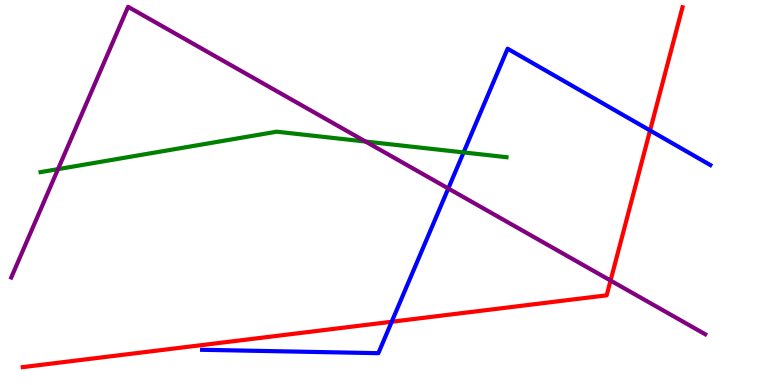[{'lines': ['blue', 'red'], 'intersections': [{'x': 5.05, 'y': 1.64}, {'x': 8.39, 'y': 6.61}]}, {'lines': ['green', 'red'], 'intersections': []}, {'lines': ['purple', 'red'], 'intersections': [{'x': 7.88, 'y': 2.71}]}, {'lines': ['blue', 'green'], 'intersections': [{'x': 5.98, 'y': 6.04}]}, {'lines': ['blue', 'purple'], 'intersections': [{'x': 5.78, 'y': 5.1}]}, {'lines': ['green', 'purple'], 'intersections': [{'x': 0.749, 'y': 5.61}, {'x': 4.72, 'y': 6.32}]}]